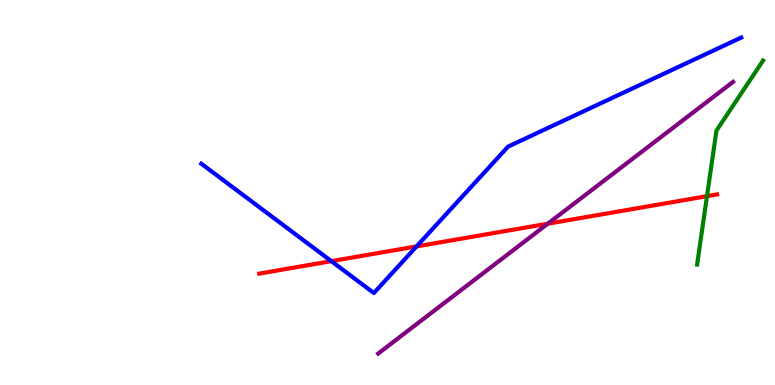[{'lines': ['blue', 'red'], 'intersections': [{'x': 4.28, 'y': 3.22}, {'x': 5.38, 'y': 3.6}]}, {'lines': ['green', 'red'], 'intersections': [{'x': 9.12, 'y': 4.9}]}, {'lines': ['purple', 'red'], 'intersections': [{'x': 7.07, 'y': 4.19}]}, {'lines': ['blue', 'green'], 'intersections': []}, {'lines': ['blue', 'purple'], 'intersections': []}, {'lines': ['green', 'purple'], 'intersections': []}]